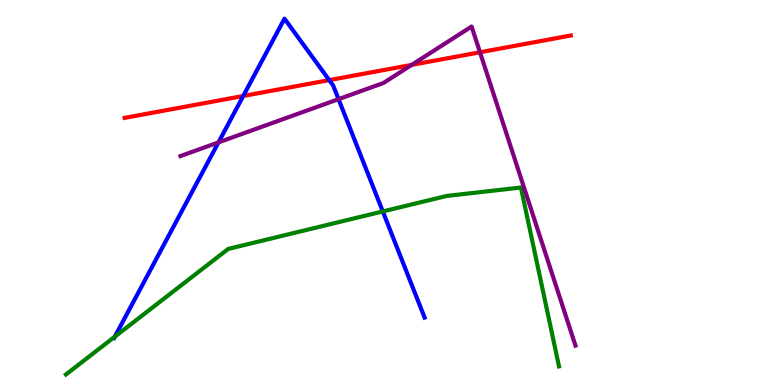[{'lines': ['blue', 'red'], 'intersections': [{'x': 3.14, 'y': 7.51}, {'x': 4.25, 'y': 7.92}]}, {'lines': ['green', 'red'], 'intersections': []}, {'lines': ['purple', 'red'], 'intersections': [{'x': 5.31, 'y': 8.31}, {'x': 6.19, 'y': 8.64}]}, {'lines': ['blue', 'green'], 'intersections': [{'x': 1.48, 'y': 1.25}, {'x': 4.94, 'y': 4.51}]}, {'lines': ['blue', 'purple'], 'intersections': [{'x': 2.82, 'y': 6.3}, {'x': 4.37, 'y': 7.42}]}, {'lines': ['green', 'purple'], 'intersections': []}]